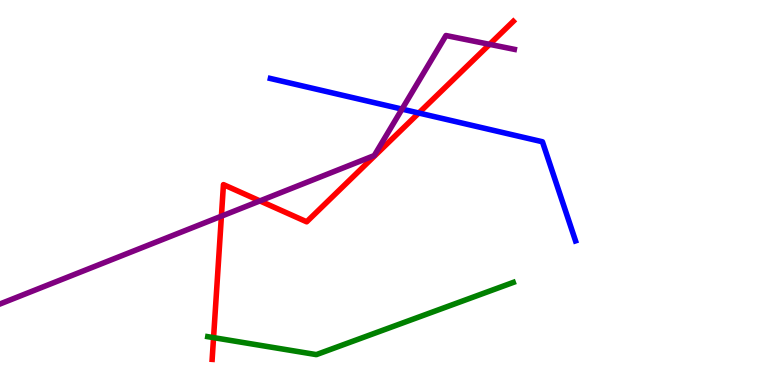[{'lines': ['blue', 'red'], 'intersections': [{'x': 5.4, 'y': 7.06}]}, {'lines': ['green', 'red'], 'intersections': [{'x': 2.76, 'y': 1.23}]}, {'lines': ['purple', 'red'], 'intersections': [{'x': 2.86, 'y': 4.39}, {'x': 3.35, 'y': 4.78}, {'x': 6.32, 'y': 8.85}]}, {'lines': ['blue', 'green'], 'intersections': []}, {'lines': ['blue', 'purple'], 'intersections': [{'x': 5.19, 'y': 7.17}]}, {'lines': ['green', 'purple'], 'intersections': []}]